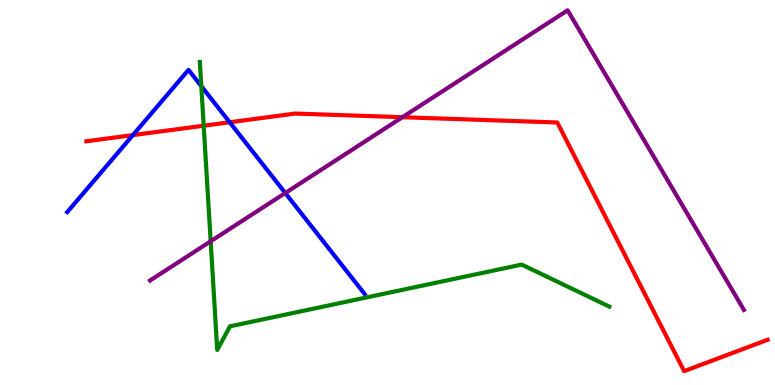[{'lines': ['blue', 'red'], 'intersections': [{'x': 1.71, 'y': 6.49}, {'x': 2.96, 'y': 6.82}]}, {'lines': ['green', 'red'], 'intersections': [{'x': 2.63, 'y': 6.73}]}, {'lines': ['purple', 'red'], 'intersections': [{'x': 5.19, 'y': 6.96}]}, {'lines': ['blue', 'green'], 'intersections': [{'x': 2.6, 'y': 7.76}]}, {'lines': ['blue', 'purple'], 'intersections': [{'x': 3.68, 'y': 4.99}]}, {'lines': ['green', 'purple'], 'intersections': [{'x': 2.72, 'y': 3.73}]}]